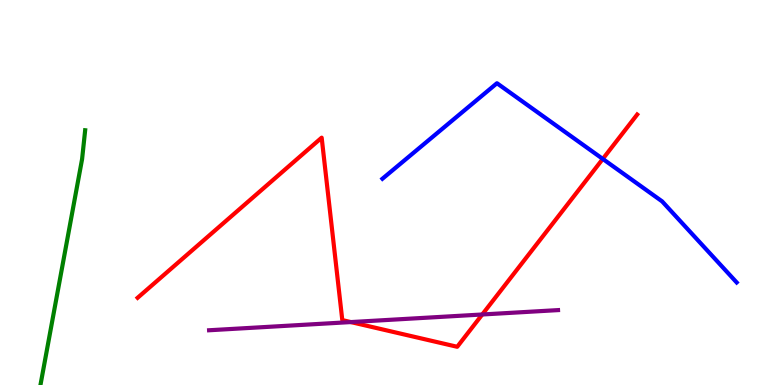[{'lines': ['blue', 'red'], 'intersections': [{'x': 7.78, 'y': 5.87}]}, {'lines': ['green', 'red'], 'intersections': []}, {'lines': ['purple', 'red'], 'intersections': [{'x': 4.53, 'y': 1.63}, {'x': 6.22, 'y': 1.83}]}, {'lines': ['blue', 'green'], 'intersections': []}, {'lines': ['blue', 'purple'], 'intersections': []}, {'lines': ['green', 'purple'], 'intersections': []}]